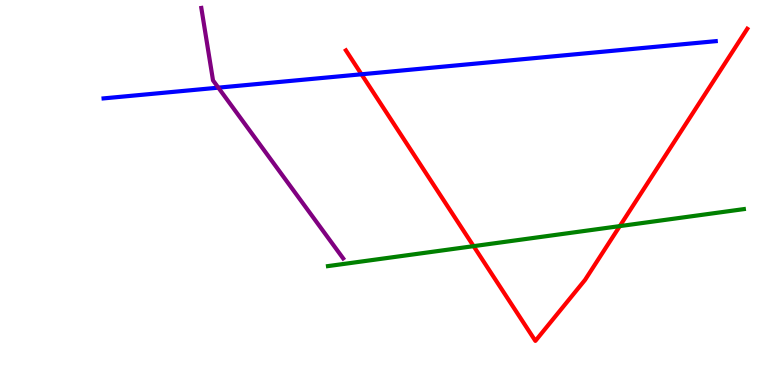[{'lines': ['blue', 'red'], 'intersections': [{'x': 4.66, 'y': 8.07}]}, {'lines': ['green', 'red'], 'intersections': [{'x': 6.11, 'y': 3.61}, {'x': 8.0, 'y': 4.13}]}, {'lines': ['purple', 'red'], 'intersections': []}, {'lines': ['blue', 'green'], 'intersections': []}, {'lines': ['blue', 'purple'], 'intersections': [{'x': 2.82, 'y': 7.72}]}, {'lines': ['green', 'purple'], 'intersections': []}]